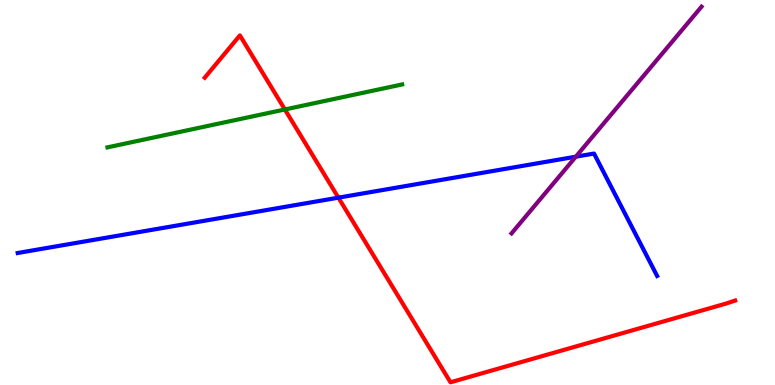[{'lines': ['blue', 'red'], 'intersections': [{'x': 4.37, 'y': 4.87}]}, {'lines': ['green', 'red'], 'intersections': [{'x': 3.68, 'y': 7.16}]}, {'lines': ['purple', 'red'], 'intersections': []}, {'lines': ['blue', 'green'], 'intersections': []}, {'lines': ['blue', 'purple'], 'intersections': [{'x': 7.43, 'y': 5.93}]}, {'lines': ['green', 'purple'], 'intersections': []}]